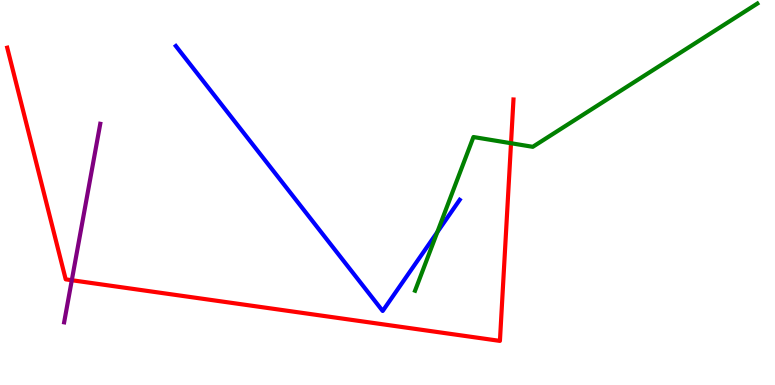[{'lines': ['blue', 'red'], 'intersections': []}, {'lines': ['green', 'red'], 'intersections': [{'x': 6.59, 'y': 6.28}]}, {'lines': ['purple', 'red'], 'intersections': [{'x': 0.927, 'y': 2.72}]}, {'lines': ['blue', 'green'], 'intersections': [{'x': 5.64, 'y': 3.97}]}, {'lines': ['blue', 'purple'], 'intersections': []}, {'lines': ['green', 'purple'], 'intersections': []}]